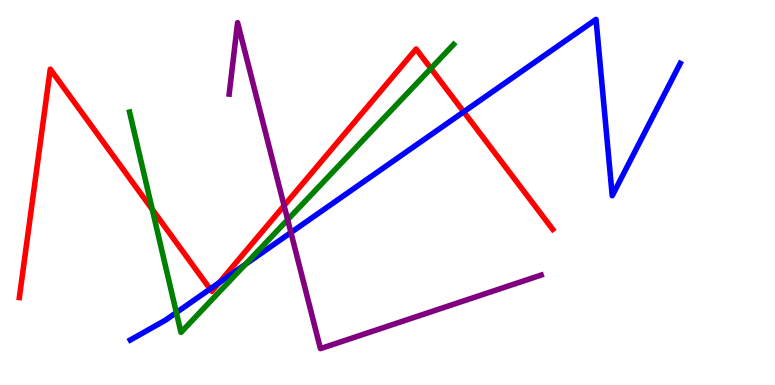[{'lines': ['blue', 'red'], 'intersections': [{'x': 2.71, 'y': 2.49}, {'x': 2.83, 'y': 2.66}, {'x': 5.98, 'y': 7.1}]}, {'lines': ['green', 'red'], 'intersections': [{'x': 1.97, 'y': 4.56}, {'x': 5.56, 'y': 8.22}]}, {'lines': ['purple', 'red'], 'intersections': [{'x': 3.67, 'y': 4.66}]}, {'lines': ['blue', 'green'], 'intersections': [{'x': 2.28, 'y': 1.88}, {'x': 3.17, 'y': 3.13}]}, {'lines': ['blue', 'purple'], 'intersections': [{'x': 3.75, 'y': 3.96}]}, {'lines': ['green', 'purple'], 'intersections': [{'x': 3.71, 'y': 4.29}]}]